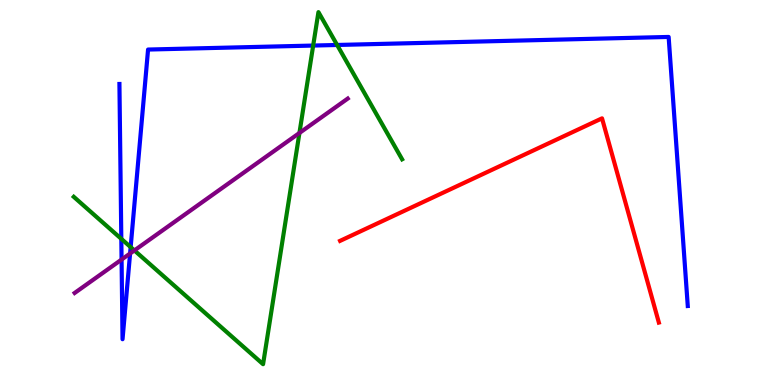[{'lines': ['blue', 'red'], 'intersections': []}, {'lines': ['green', 'red'], 'intersections': []}, {'lines': ['purple', 'red'], 'intersections': []}, {'lines': ['blue', 'green'], 'intersections': [{'x': 1.57, 'y': 3.8}, {'x': 1.69, 'y': 3.58}, {'x': 4.04, 'y': 8.82}, {'x': 4.35, 'y': 8.83}]}, {'lines': ['blue', 'purple'], 'intersections': [{'x': 1.57, 'y': 3.26}, {'x': 1.68, 'y': 3.42}]}, {'lines': ['green', 'purple'], 'intersections': [{'x': 1.73, 'y': 3.5}, {'x': 3.86, 'y': 6.55}]}]